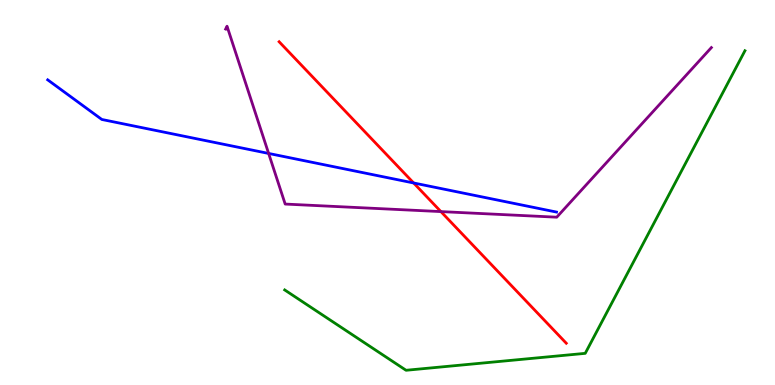[{'lines': ['blue', 'red'], 'intersections': [{'x': 5.34, 'y': 5.25}]}, {'lines': ['green', 'red'], 'intersections': []}, {'lines': ['purple', 'red'], 'intersections': [{'x': 5.69, 'y': 4.5}]}, {'lines': ['blue', 'green'], 'intersections': []}, {'lines': ['blue', 'purple'], 'intersections': [{'x': 3.47, 'y': 6.01}]}, {'lines': ['green', 'purple'], 'intersections': []}]